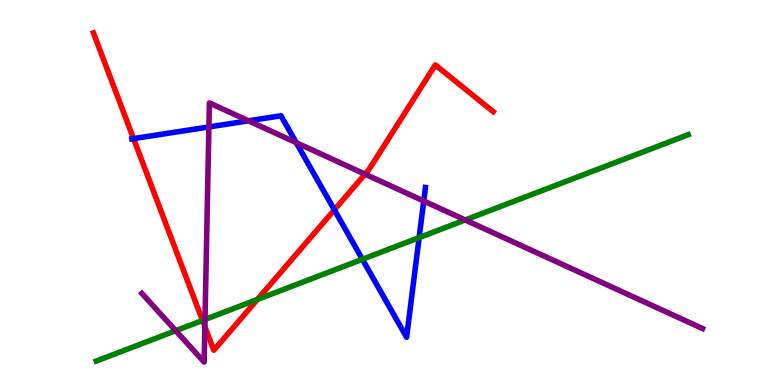[{'lines': ['blue', 'red'], 'intersections': [{'x': 1.72, 'y': 6.4}, {'x': 4.31, 'y': 4.55}]}, {'lines': ['green', 'red'], 'intersections': [{'x': 2.61, 'y': 1.68}, {'x': 3.32, 'y': 2.22}]}, {'lines': ['purple', 'red'], 'intersections': [{'x': 2.64, 'y': 1.52}, {'x': 4.71, 'y': 5.48}]}, {'lines': ['blue', 'green'], 'intersections': [{'x': 4.68, 'y': 3.27}, {'x': 5.41, 'y': 3.83}]}, {'lines': ['blue', 'purple'], 'intersections': [{'x': 2.7, 'y': 6.7}, {'x': 3.21, 'y': 6.86}, {'x': 3.82, 'y': 6.29}, {'x': 5.47, 'y': 4.78}]}, {'lines': ['green', 'purple'], 'intersections': [{'x': 2.27, 'y': 1.41}, {'x': 2.65, 'y': 1.7}, {'x': 6.0, 'y': 4.29}]}]